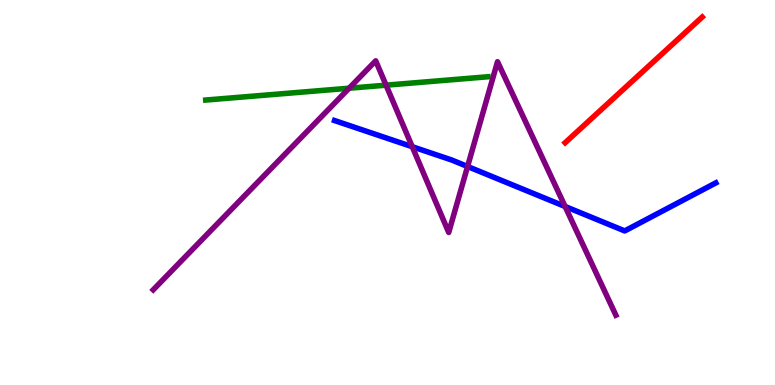[{'lines': ['blue', 'red'], 'intersections': []}, {'lines': ['green', 'red'], 'intersections': []}, {'lines': ['purple', 'red'], 'intersections': []}, {'lines': ['blue', 'green'], 'intersections': []}, {'lines': ['blue', 'purple'], 'intersections': [{'x': 5.32, 'y': 6.19}, {'x': 6.03, 'y': 5.68}, {'x': 7.29, 'y': 4.64}]}, {'lines': ['green', 'purple'], 'intersections': [{'x': 4.5, 'y': 7.71}, {'x': 4.98, 'y': 7.79}]}]